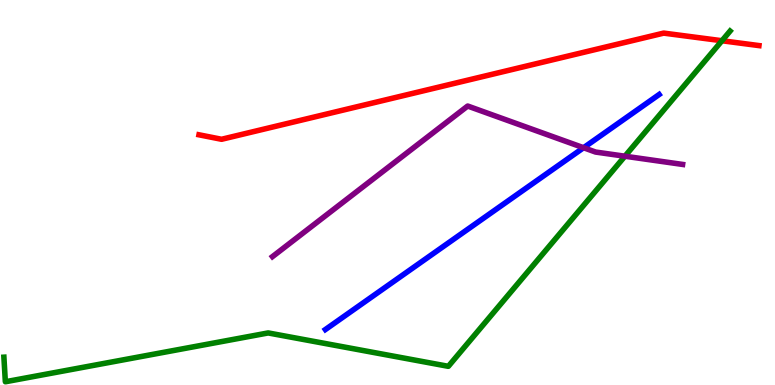[{'lines': ['blue', 'red'], 'intersections': []}, {'lines': ['green', 'red'], 'intersections': [{'x': 9.32, 'y': 8.94}]}, {'lines': ['purple', 'red'], 'intersections': []}, {'lines': ['blue', 'green'], 'intersections': []}, {'lines': ['blue', 'purple'], 'intersections': [{'x': 7.53, 'y': 6.16}]}, {'lines': ['green', 'purple'], 'intersections': [{'x': 8.06, 'y': 5.94}]}]